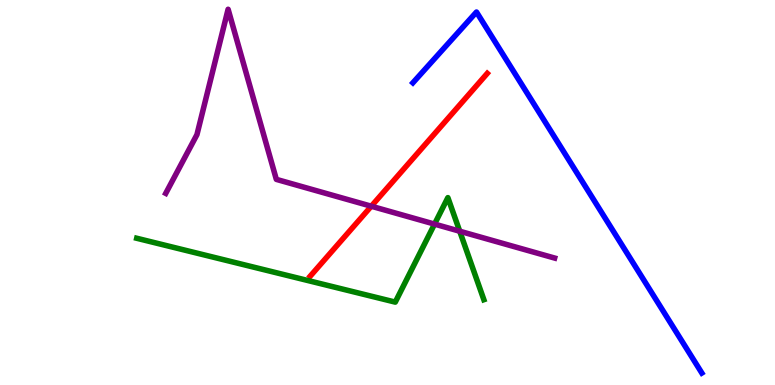[{'lines': ['blue', 'red'], 'intersections': []}, {'lines': ['green', 'red'], 'intersections': []}, {'lines': ['purple', 'red'], 'intersections': [{'x': 4.79, 'y': 4.64}]}, {'lines': ['blue', 'green'], 'intersections': []}, {'lines': ['blue', 'purple'], 'intersections': []}, {'lines': ['green', 'purple'], 'intersections': [{'x': 5.61, 'y': 4.18}, {'x': 5.93, 'y': 3.99}]}]